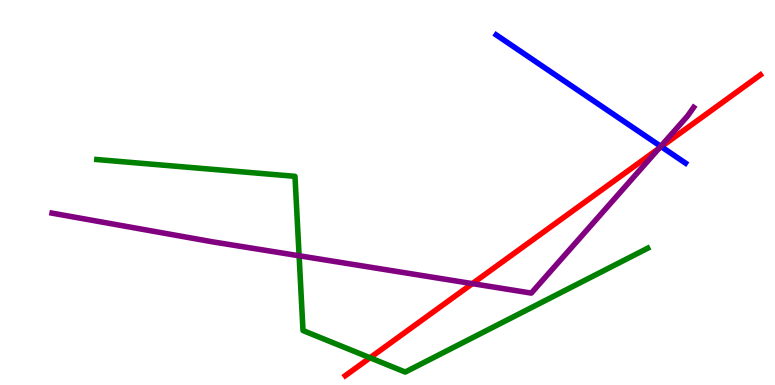[{'lines': ['blue', 'red'], 'intersections': [{'x': 8.53, 'y': 6.19}]}, {'lines': ['green', 'red'], 'intersections': [{'x': 4.77, 'y': 0.708}]}, {'lines': ['purple', 'red'], 'intersections': [{'x': 6.09, 'y': 2.63}, {'x': 8.5, 'y': 6.15}]}, {'lines': ['blue', 'green'], 'intersections': []}, {'lines': ['blue', 'purple'], 'intersections': [{'x': 8.53, 'y': 6.2}]}, {'lines': ['green', 'purple'], 'intersections': [{'x': 3.86, 'y': 3.36}]}]